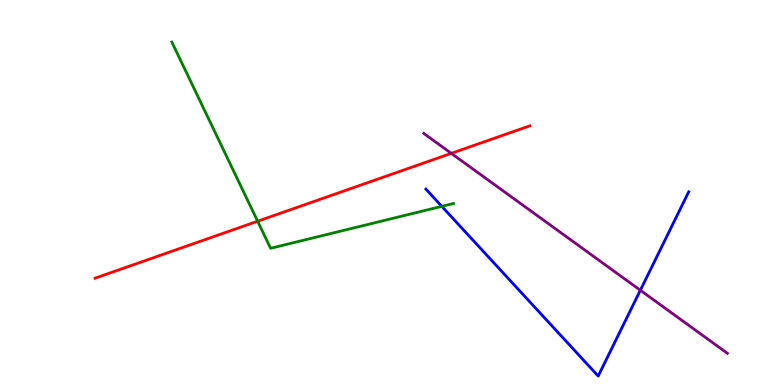[{'lines': ['blue', 'red'], 'intersections': []}, {'lines': ['green', 'red'], 'intersections': [{'x': 3.32, 'y': 4.25}]}, {'lines': ['purple', 'red'], 'intersections': [{'x': 5.82, 'y': 6.02}]}, {'lines': ['blue', 'green'], 'intersections': [{'x': 5.7, 'y': 4.64}]}, {'lines': ['blue', 'purple'], 'intersections': [{'x': 8.26, 'y': 2.46}]}, {'lines': ['green', 'purple'], 'intersections': []}]